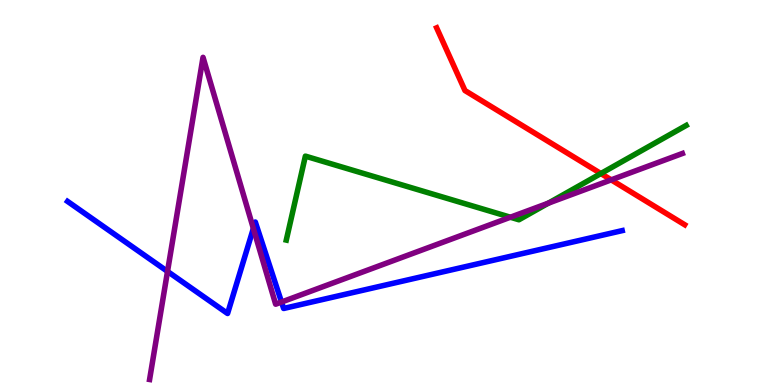[{'lines': ['blue', 'red'], 'intersections': []}, {'lines': ['green', 'red'], 'intersections': [{'x': 7.75, 'y': 5.49}]}, {'lines': ['purple', 'red'], 'intersections': [{'x': 7.89, 'y': 5.33}]}, {'lines': ['blue', 'green'], 'intersections': []}, {'lines': ['blue', 'purple'], 'intersections': [{'x': 2.16, 'y': 2.95}, {'x': 3.27, 'y': 4.07}, {'x': 3.63, 'y': 2.15}]}, {'lines': ['green', 'purple'], 'intersections': [{'x': 6.59, 'y': 4.36}, {'x': 7.08, 'y': 4.72}]}]